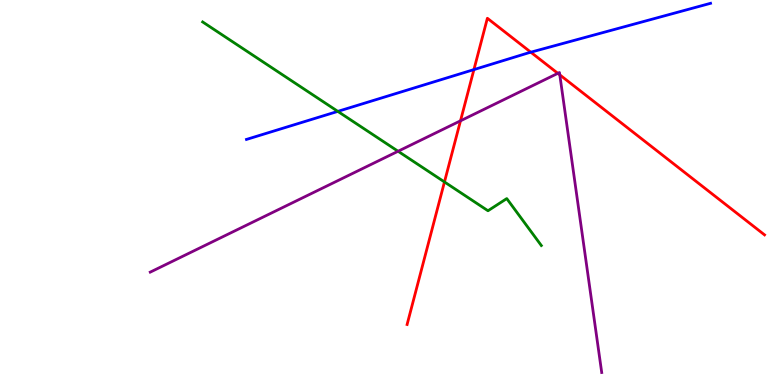[{'lines': ['blue', 'red'], 'intersections': [{'x': 6.12, 'y': 8.19}, {'x': 6.85, 'y': 8.64}]}, {'lines': ['green', 'red'], 'intersections': [{'x': 5.74, 'y': 5.27}]}, {'lines': ['purple', 'red'], 'intersections': [{'x': 5.94, 'y': 6.86}, {'x': 7.2, 'y': 8.1}, {'x': 7.22, 'y': 8.06}]}, {'lines': ['blue', 'green'], 'intersections': [{'x': 4.36, 'y': 7.11}]}, {'lines': ['blue', 'purple'], 'intersections': []}, {'lines': ['green', 'purple'], 'intersections': [{'x': 5.14, 'y': 6.07}]}]